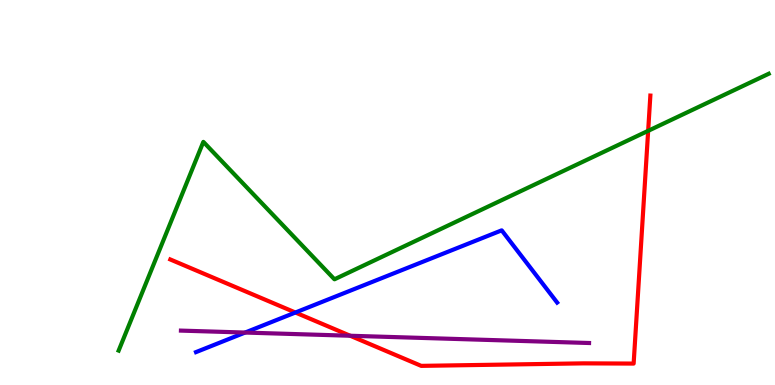[{'lines': ['blue', 'red'], 'intersections': [{'x': 3.81, 'y': 1.88}]}, {'lines': ['green', 'red'], 'intersections': [{'x': 8.36, 'y': 6.6}]}, {'lines': ['purple', 'red'], 'intersections': [{'x': 4.52, 'y': 1.28}]}, {'lines': ['blue', 'green'], 'intersections': []}, {'lines': ['blue', 'purple'], 'intersections': [{'x': 3.16, 'y': 1.36}]}, {'lines': ['green', 'purple'], 'intersections': []}]